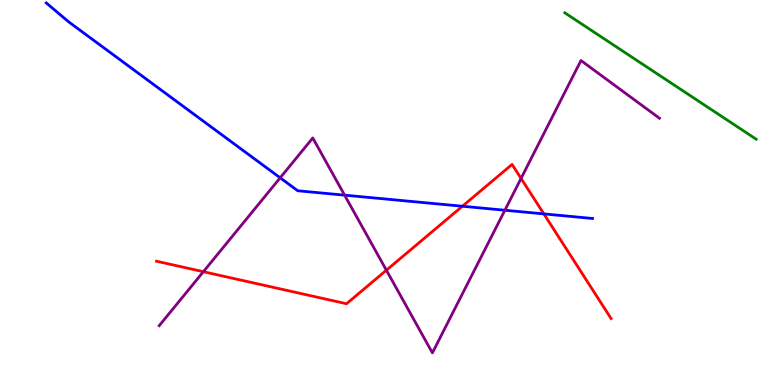[{'lines': ['blue', 'red'], 'intersections': [{'x': 5.97, 'y': 4.64}, {'x': 7.02, 'y': 4.44}]}, {'lines': ['green', 'red'], 'intersections': []}, {'lines': ['purple', 'red'], 'intersections': [{'x': 2.62, 'y': 2.94}, {'x': 4.99, 'y': 2.98}, {'x': 6.72, 'y': 5.37}]}, {'lines': ['blue', 'green'], 'intersections': []}, {'lines': ['blue', 'purple'], 'intersections': [{'x': 3.62, 'y': 5.38}, {'x': 4.45, 'y': 4.93}, {'x': 6.51, 'y': 4.54}]}, {'lines': ['green', 'purple'], 'intersections': []}]